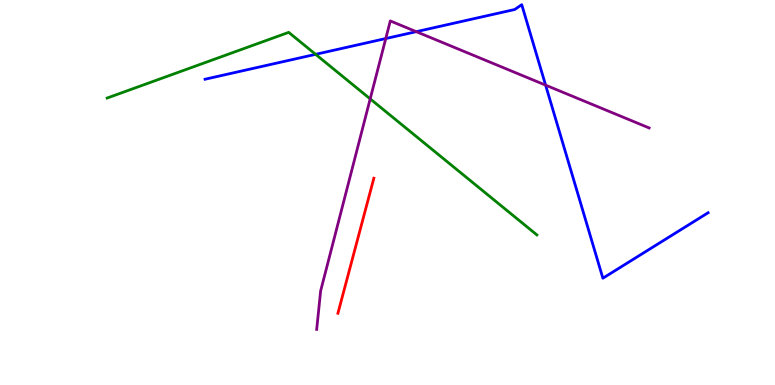[{'lines': ['blue', 'red'], 'intersections': []}, {'lines': ['green', 'red'], 'intersections': []}, {'lines': ['purple', 'red'], 'intersections': []}, {'lines': ['blue', 'green'], 'intersections': [{'x': 4.07, 'y': 8.59}]}, {'lines': ['blue', 'purple'], 'intersections': [{'x': 4.98, 'y': 9.0}, {'x': 5.37, 'y': 9.18}, {'x': 7.04, 'y': 7.79}]}, {'lines': ['green', 'purple'], 'intersections': [{'x': 4.78, 'y': 7.43}]}]